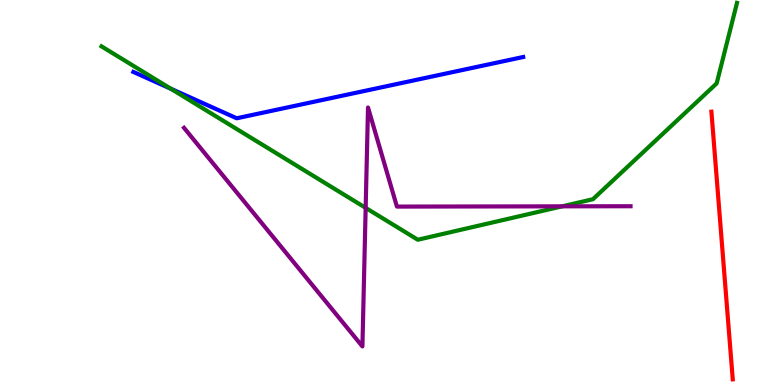[{'lines': ['blue', 'red'], 'intersections': []}, {'lines': ['green', 'red'], 'intersections': []}, {'lines': ['purple', 'red'], 'intersections': []}, {'lines': ['blue', 'green'], 'intersections': [{'x': 2.2, 'y': 7.7}]}, {'lines': ['blue', 'purple'], 'intersections': []}, {'lines': ['green', 'purple'], 'intersections': [{'x': 4.72, 'y': 4.6}, {'x': 7.25, 'y': 4.64}]}]